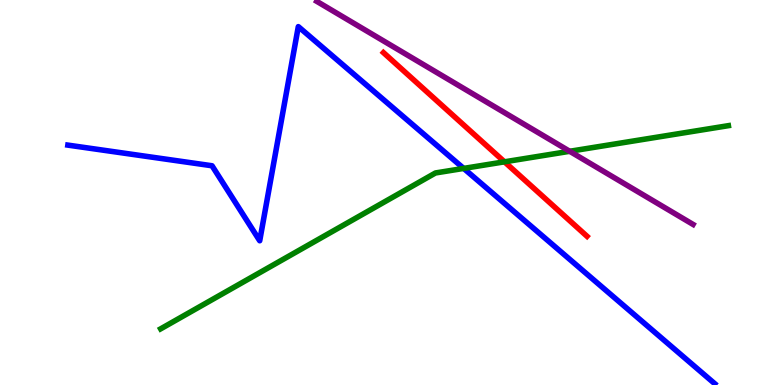[{'lines': ['blue', 'red'], 'intersections': []}, {'lines': ['green', 'red'], 'intersections': [{'x': 6.51, 'y': 5.8}]}, {'lines': ['purple', 'red'], 'intersections': []}, {'lines': ['blue', 'green'], 'intersections': [{'x': 5.98, 'y': 5.63}]}, {'lines': ['blue', 'purple'], 'intersections': []}, {'lines': ['green', 'purple'], 'intersections': [{'x': 7.35, 'y': 6.07}]}]